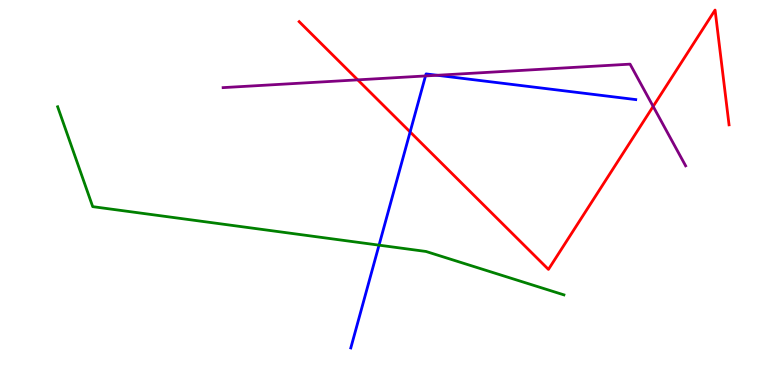[{'lines': ['blue', 'red'], 'intersections': [{'x': 5.29, 'y': 6.57}]}, {'lines': ['green', 'red'], 'intersections': []}, {'lines': ['purple', 'red'], 'intersections': [{'x': 4.62, 'y': 7.93}, {'x': 8.43, 'y': 7.24}]}, {'lines': ['blue', 'green'], 'intersections': [{'x': 4.89, 'y': 3.63}]}, {'lines': ['blue', 'purple'], 'intersections': [{'x': 5.49, 'y': 8.03}, {'x': 5.64, 'y': 8.04}]}, {'lines': ['green', 'purple'], 'intersections': []}]